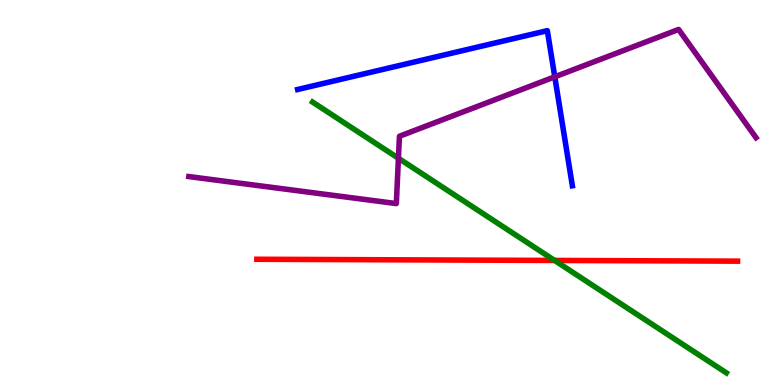[{'lines': ['blue', 'red'], 'intersections': []}, {'lines': ['green', 'red'], 'intersections': [{'x': 7.16, 'y': 3.24}]}, {'lines': ['purple', 'red'], 'intersections': []}, {'lines': ['blue', 'green'], 'intersections': []}, {'lines': ['blue', 'purple'], 'intersections': [{'x': 7.16, 'y': 8.0}]}, {'lines': ['green', 'purple'], 'intersections': [{'x': 5.14, 'y': 5.89}]}]